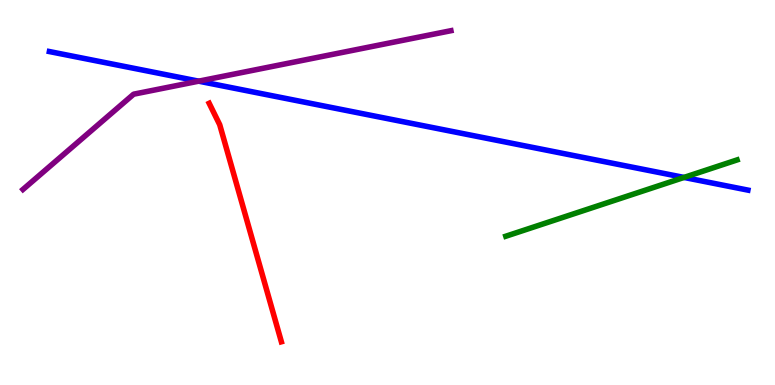[{'lines': ['blue', 'red'], 'intersections': []}, {'lines': ['green', 'red'], 'intersections': []}, {'lines': ['purple', 'red'], 'intersections': []}, {'lines': ['blue', 'green'], 'intersections': [{'x': 8.83, 'y': 5.39}]}, {'lines': ['blue', 'purple'], 'intersections': [{'x': 2.56, 'y': 7.89}]}, {'lines': ['green', 'purple'], 'intersections': []}]